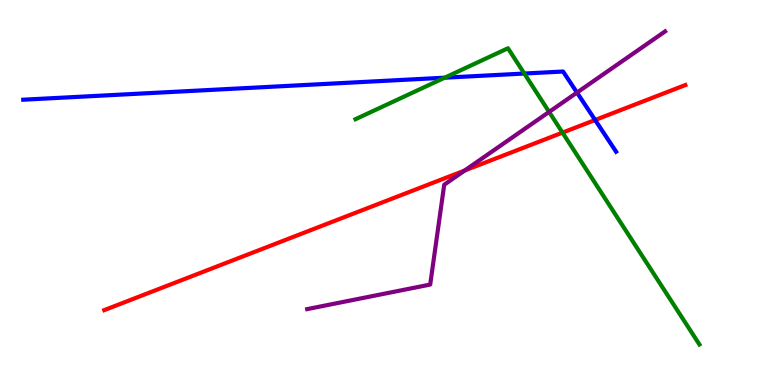[{'lines': ['blue', 'red'], 'intersections': [{'x': 7.68, 'y': 6.88}]}, {'lines': ['green', 'red'], 'intersections': [{'x': 7.26, 'y': 6.56}]}, {'lines': ['purple', 'red'], 'intersections': [{'x': 6.0, 'y': 5.57}]}, {'lines': ['blue', 'green'], 'intersections': [{'x': 5.74, 'y': 7.98}, {'x': 6.77, 'y': 8.09}]}, {'lines': ['blue', 'purple'], 'intersections': [{'x': 7.45, 'y': 7.6}]}, {'lines': ['green', 'purple'], 'intersections': [{'x': 7.09, 'y': 7.09}]}]